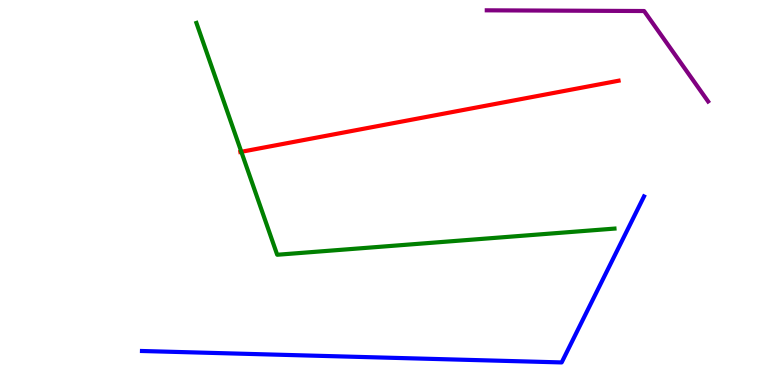[{'lines': ['blue', 'red'], 'intersections': []}, {'lines': ['green', 'red'], 'intersections': [{'x': 3.11, 'y': 6.06}]}, {'lines': ['purple', 'red'], 'intersections': []}, {'lines': ['blue', 'green'], 'intersections': []}, {'lines': ['blue', 'purple'], 'intersections': []}, {'lines': ['green', 'purple'], 'intersections': []}]